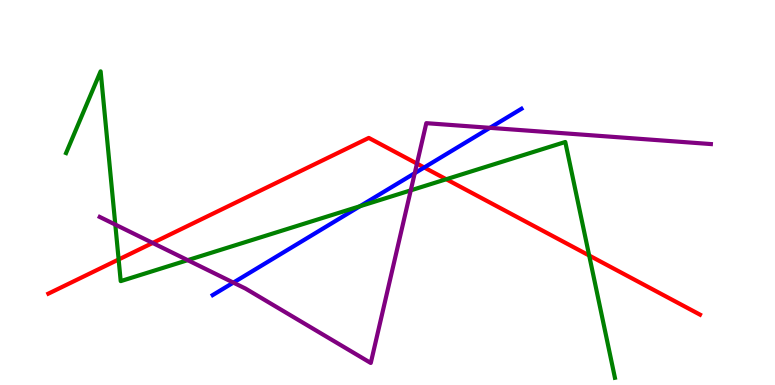[{'lines': ['blue', 'red'], 'intersections': [{'x': 5.47, 'y': 5.65}]}, {'lines': ['green', 'red'], 'intersections': [{'x': 1.53, 'y': 3.26}, {'x': 5.76, 'y': 5.34}, {'x': 7.6, 'y': 3.36}]}, {'lines': ['purple', 'red'], 'intersections': [{'x': 1.97, 'y': 3.69}, {'x': 5.38, 'y': 5.75}]}, {'lines': ['blue', 'green'], 'intersections': [{'x': 4.64, 'y': 4.64}]}, {'lines': ['blue', 'purple'], 'intersections': [{'x': 3.01, 'y': 2.66}, {'x': 5.35, 'y': 5.5}, {'x': 6.32, 'y': 6.68}]}, {'lines': ['green', 'purple'], 'intersections': [{'x': 1.49, 'y': 4.17}, {'x': 2.42, 'y': 3.24}, {'x': 5.3, 'y': 5.06}]}]